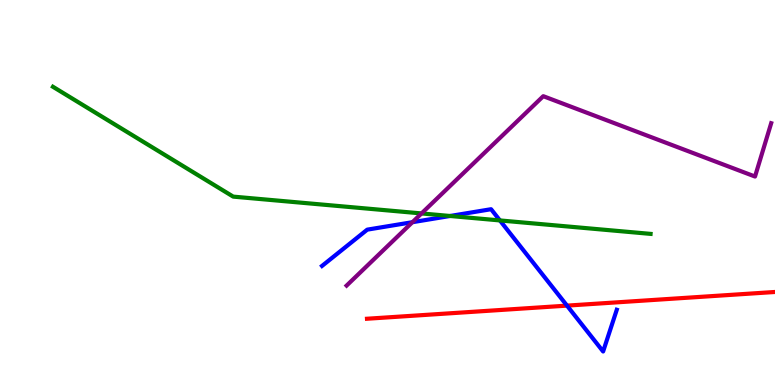[{'lines': ['blue', 'red'], 'intersections': [{'x': 7.32, 'y': 2.06}]}, {'lines': ['green', 'red'], 'intersections': []}, {'lines': ['purple', 'red'], 'intersections': []}, {'lines': ['blue', 'green'], 'intersections': [{'x': 5.81, 'y': 4.39}, {'x': 6.45, 'y': 4.27}]}, {'lines': ['blue', 'purple'], 'intersections': [{'x': 5.32, 'y': 4.23}]}, {'lines': ['green', 'purple'], 'intersections': [{'x': 5.44, 'y': 4.46}]}]